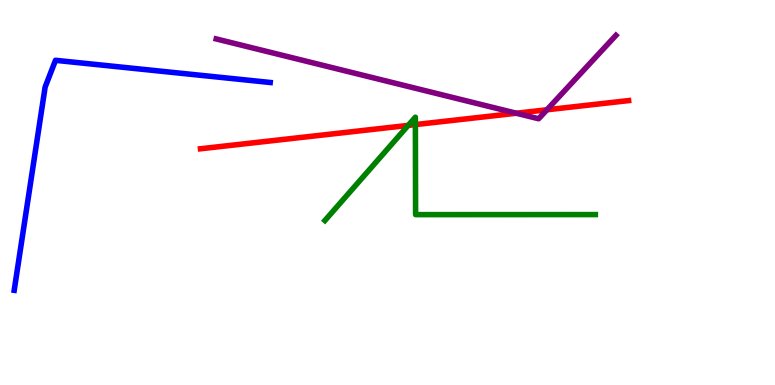[{'lines': ['blue', 'red'], 'intersections': []}, {'lines': ['green', 'red'], 'intersections': [{'x': 5.27, 'y': 6.74}, {'x': 5.36, 'y': 6.76}]}, {'lines': ['purple', 'red'], 'intersections': [{'x': 6.66, 'y': 7.06}, {'x': 7.06, 'y': 7.15}]}, {'lines': ['blue', 'green'], 'intersections': []}, {'lines': ['blue', 'purple'], 'intersections': []}, {'lines': ['green', 'purple'], 'intersections': []}]